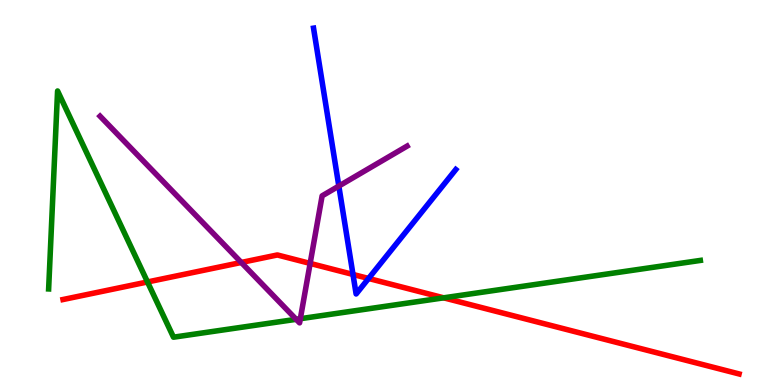[{'lines': ['blue', 'red'], 'intersections': [{'x': 4.55, 'y': 2.87}, {'x': 4.76, 'y': 2.77}]}, {'lines': ['green', 'red'], 'intersections': [{'x': 1.9, 'y': 2.68}, {'x': 5.72, 'y': 2.26}]}, {'lines': ['purple', 'red'], 'intersections': [{'x': 3.11, 'y': 3.18}, {'x': 4.0, 'y': 3.16}]}, {'lines': ['blue', 'green'], 'intersections': []}, {'lines': ['blue', 'purple'], 'intersections': [{'x': 4.37, 'y': 5.17}]}, {'lines': ['green', 'purple'], 'intersections': [{'x': 3.82, 'y': 1.71}, {'x': 3.88, 'y': 1.72}]}]